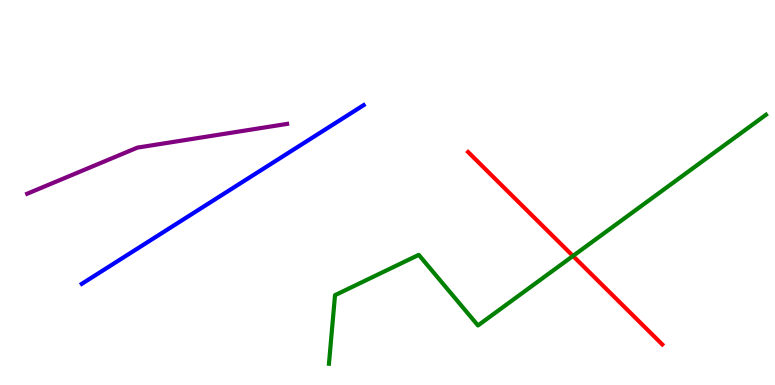[{'lines': ['blue', 'red'], 'intersections': []}, {'lines': ['green', 'red'], 'intersections': [{'x': 7.39, 'y': 3.35}]}, {'lines': ['purple', 'red'], 'intersections': []}, {'lines': ['blue', 'green'], 'intersections': []}, {'lines': ['blue', 'purple'], 'intersections': []}, {'lines': ['green', 'purple'], 'intersections': []}]